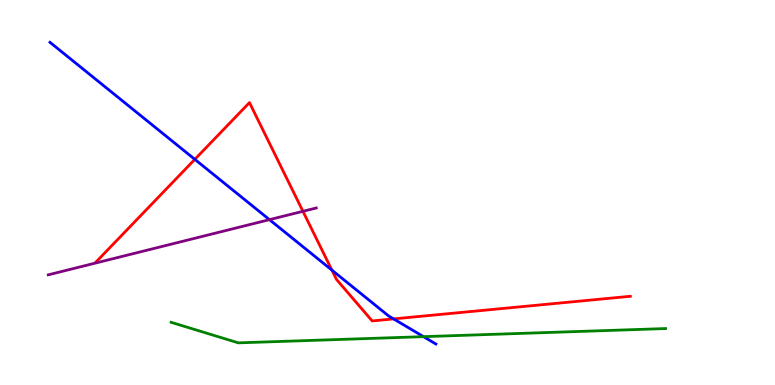[{'lines': ['blue', 'red'], 'intersections': [{'x': 2.51, 'y': 5.86}, {'x': 4.28, 'y': 2.98}, {'x': 5.08, 'y': 1.72}]}, {'lines': ['green', 'red'], 'intersections': []}, {'lines': ['purple', 'red'], 'intersections': [{'x': 3.91, 'y': 4.51}]}, {'lines': ['blue', 'green'], 'intersections': [{'x': 5.46, 'y': 1.26}]}, {'lines': ['blue', 'purple'], 'intersections': [{'x': 3.48, 'y': 4.29}]}, {'lines': ['green', 'purple'], 'intersections': []}]